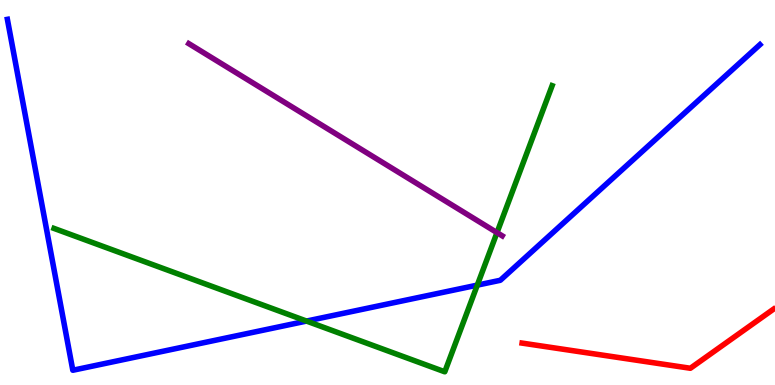[{'lines': ['blue', 'red'], 'intersections': []}, {'lines': ['green', 'red'], 'intersections': []}, {'lines': ['purple', 'red'], 'intersections': []}, {'lines': ['blue', 'green'], 'intersections': [{'x': 3.96, 'y': 1.66}, {'x': 6.16, 'y': 2.59}]}, {'lines': ['blue', 'purple'], 'intersections': []}, {'lines': ['green', 'purple'], 'intersections': [{'x': 6.41, 'y': 3.96}]}]